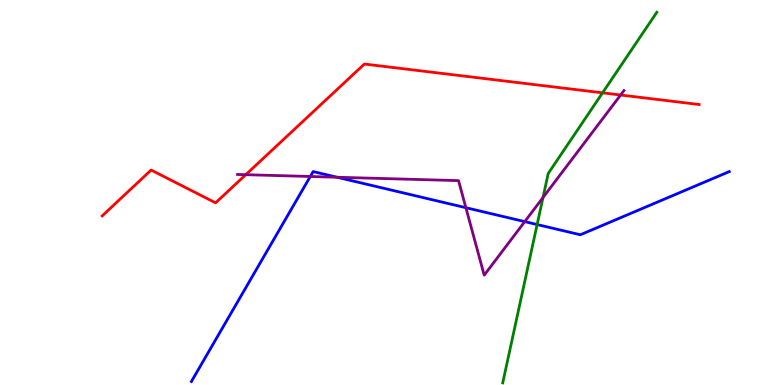[{'lines': ['blue', 'red'], 'intersections': []}, {'lines': ['green', 'red'], 'intersections': [{'x': 7.77, 'y': 7.59}]}, {'lines': ['purple', 'red'], 'intersections': [{'x': 3.17, 'y': 5.46}, {'x': 8.01, 'y': 7.53}]}, {'lines': ['blue', 'green'], 'intersections': [{'x': 6.93, 'y': 4.17}]}, {'lines': ['blue', 'purple'], 'intersections': [{'x': 4.0, 'y': 5.42}, {'x': 4.35, 'y': 5.4}, {'x': 6.01, 'y': 4.61}, {'x': 6.77, 'y': 4.24}]}, {'lines': ['green', 'purple'], 'intersections': [{'x': 7.01, 'y': 4.87}]}]